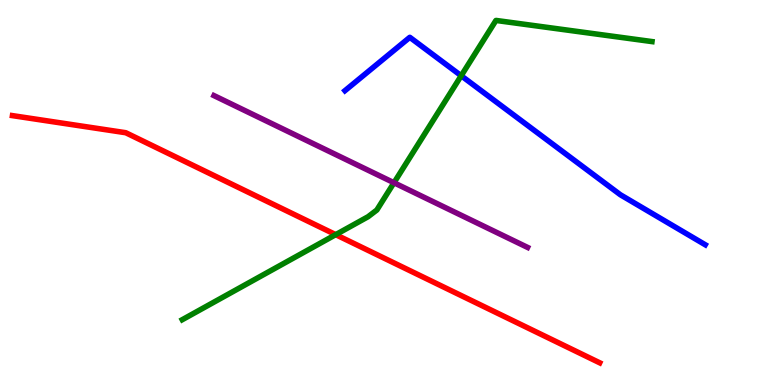[{'lines': ['blue', 'red'], 'intersections': []}, {'lines': ['green', 'red'], 'intersections': [{'x': 4.33, 'y': 3.91}]}, {'lines': ['purple', 'red'], 'intersections': []}, {'lines': ['blue', 'green'], 'intersections': [{'x': 5.95, 'y': 8.03}]}, {'lines': ['blue', 'purple'], 'intersections': []}, {'lines': ['green', 'purple'], 'intersections': [{'x': 5.08, 'y': 5.25}]}]